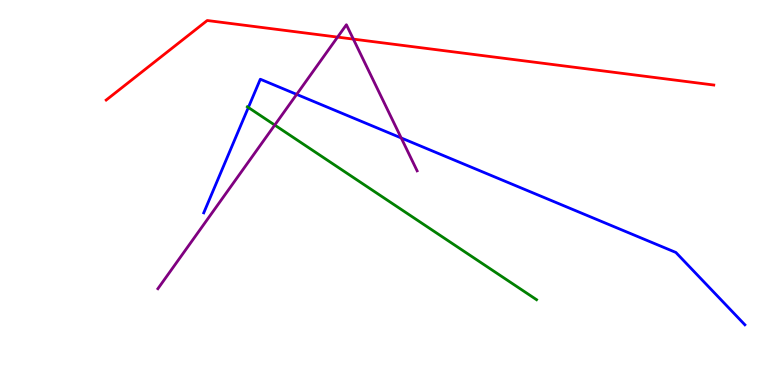[{'lines': ['blue', 'red'], 'intersections': []}, {'lines': ['green', 'red'], 'intersections': []}, {'lines': ['purple', 'red'], 'intersections': [{'x': 4.36, 'y': 9.04}, {'x': 4.56, 'y': 8.98}]}, {'lines': ['blue', 'green'], 'intersections': [{'x': 3.2, 'y': 7.21}]}, {'lines': ['blue', 'purple'], 'intersections': [{'x': 3.83, 'y': 7.55}, {'x': 5.18, 'y': 6.42}]}, {'lines': ['green', 'purple'], 'intersections': [{'x': 3.55, 'y': 6.75}]}]